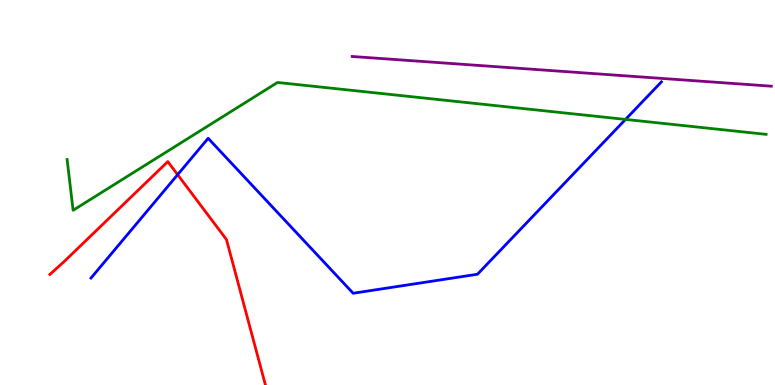[{'lines': ['blue', 'red'], 'intersections': [{'x': 2.29, 'y': 5.46}]}, {'lines': ['green', 'red'], 'intersections': []}, {'lines': ['purple', 'red'], 'intersections': []}, {'lines': ['blue', 'green'], 'intersections': [{'x': 8.07, 'y': 6.9}]}, {'lines': ['blue', 'purple'], 'intersections': []}, {'lines': ['green', 'purple'], 'intersections': []}]